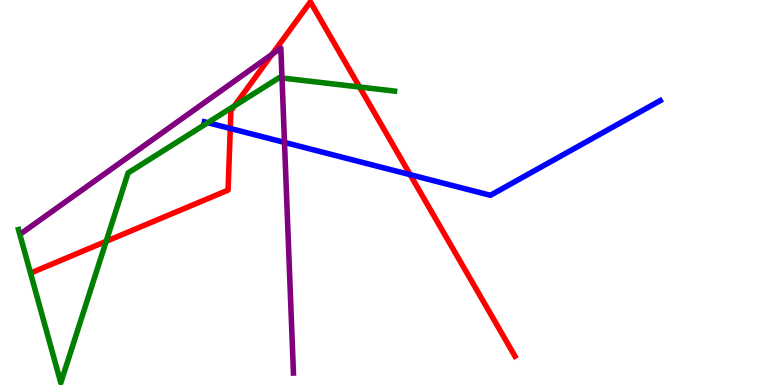[{'lines': ['blue', 'red'], 'intersections': [{'x': 2.97, 'y': 6.66}, {'x': 5.29, 'y': 5.46}]}, {'lines': ['green', 'red'], 'intersections': [{'x': 1.37, 'y': 3.73}, {'x': 3.02, 'y': 7.25}, {'x': 4.64, 'y': 7.74}]}, {'lines': ['purple', 'red'], 'intersections': [{'x': 3.51, 'y': 8.59}]}, {'lines': ['blue', 'green'], 'intersections': [{'x': 2.68, 'y': 6.81}]}, {'lines': ['blue', 'purple'], 'intersections': [{'x': 3.67, 'y': 6.3}]}, {'lines': ['green', 'purple'], 'intersections': [{'x': 3.64, 'y': 7.97}]}]